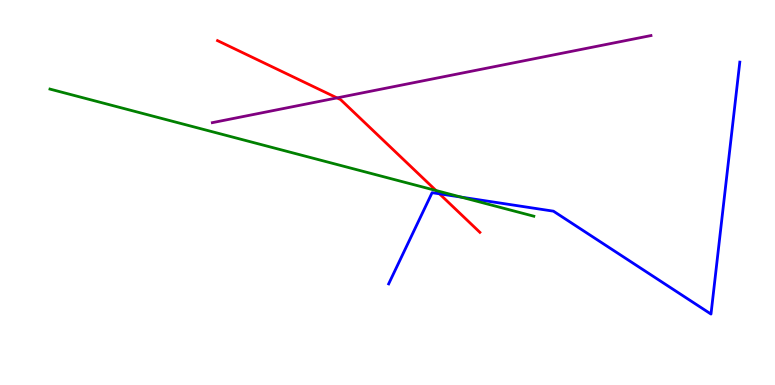[{'lines': ['blue', 'red'], 'intersections': [{'x': 5.67, 'y': 4.97}]}, {'lines': ['green', 'red'], 'intersections': [{'x': 5.63, 'y': 5.05}]}, {'lines': ['purple', 'red'], 'intersections': [{'x': 4.35, 'y': 7.46}]}, {'lines': ['blue', 'green'], 'intersections': [{'x': 5.95, 'y': 4.88}]}, {'lines': ['blue', 'purple'], 'intersections': []}, {'lines': ['green', 'purple'], 'intersections': []}]